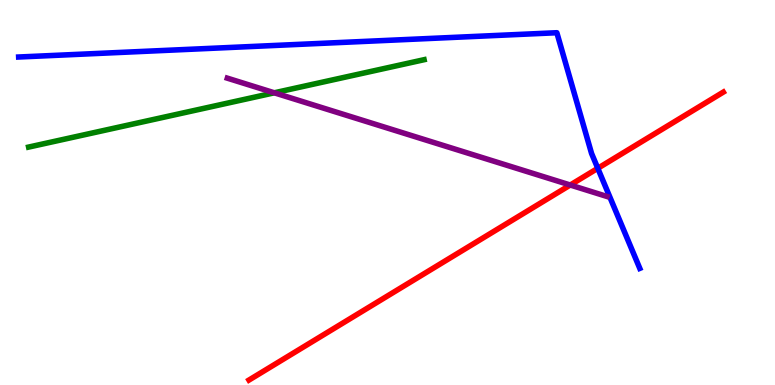[{'lines': ['blue', 'red'], 'intersections': [{'x': 7.71, 'y': 5.63}]}, {'lines': ['green', 'red'], 'intersections': []}, {'lines': ['purple', 'red'], 'intersections': [{'x': 7.36, 'y': 5.19}]}, {'lines': ['blue', 'green'], 'intersections': []}, {'lines': ['blue', 'purple'], 'intersections': []}, {'lines': ['green', 'purple'], 'intersections': [{'x': 3.54, 'y': 7.59}]}]